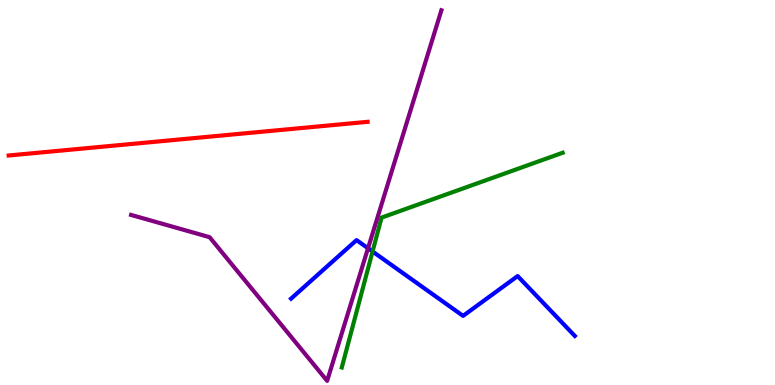[{'lines': ['blue', 'red'], 'intersections': []}, {'lines': ['green', 'red'], 'intersections': []}, {'lines': ['purple', 'red'], 'intersections': []}, {'lines': ['blue', 'green'], 'intersections': [{'x': 4.81, 'y': 3.47}]}, {'lines': ['blue', 'purple'], 'intersections': [{'x': 4.75, 'y': 3.55}]}, {'lines': ['green', 'purple'], 'intersections': []}]